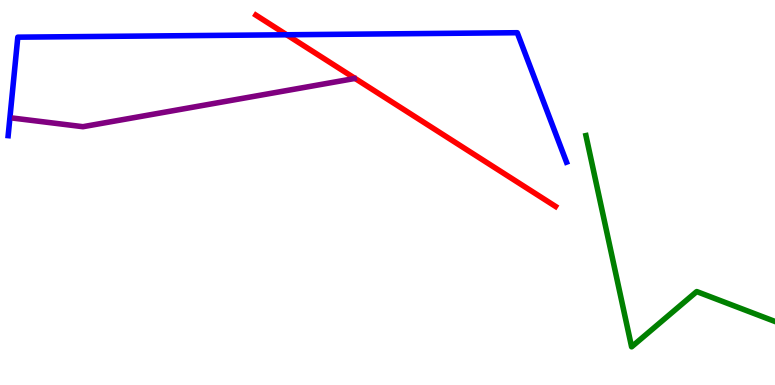[{'lines': ['blue', 'red'], 'intersections': [{'x': 3.7, 'y': 9.1}]}, {'lines': ['green', 'red'], 'intersections': []}, {'lines': ['purple', 'red'], 'intersections': []}, {'lines': ['blue', 'green'], 'intersections': []}, {'lines': ['blue', 'purple'], 'intersections': []}, {'lines': ['green', 'purple'], 'intersections': []}]